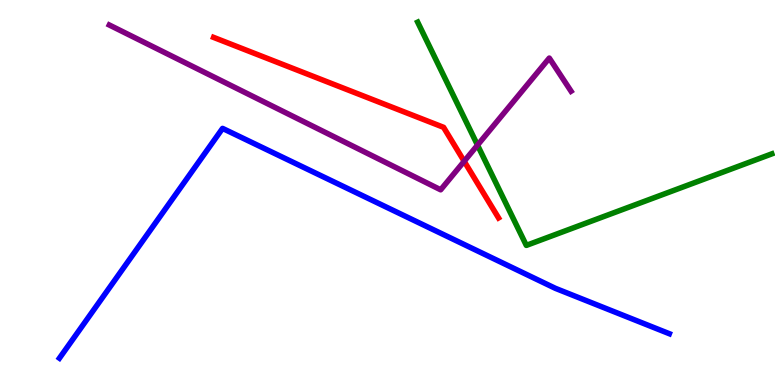[{'lines': ['blue', 'red'], 'intersections': []}, {'lines': ['green', 'red'], 'intersections': []}, {'lines': ['purple', 'red'], 'intersections': [{'x': 5.99, 'y': 5.81}]}, {'lines': ['blue', 'green'], 'intersections': []}, {'lines': ['blue', 'purple'], 'intersections': []}, {'lines': ['green', 'purple'], 'intersections': [{'x': 6.16, 'y': 6.23}]}]